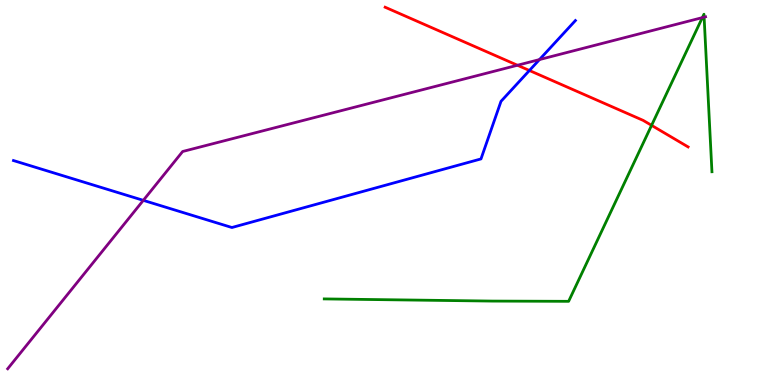[{'lines': ['blue', 'red'], 'intersections': [{'x': 6.83, 'y': 8.17}]}, {'lines': ['green', 'red'], 'intersections': [{'x': 8.41, 'y': 6.74}]}, {'lines': ['purple', 'red'], 'intersections': [{'x': 6.68, 'y': 8.31}]}, {'lines': ['blue', 'green'], 'intersections': []}, {'lines': ['blue', 'purple'], 'intersections': [{'x': 1.85, 'y': 4.8}, {'x': 6.96, 'y': 8.45}]}, {'lines': ['green', 'purple'], 'intersections': [{'x': 9.06, 'y': 9.54}, {'x': 9.09, 'y': 9.55}]}]